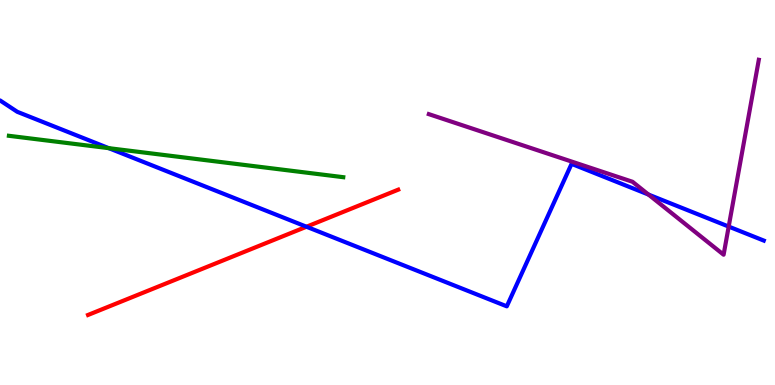[{'lines': ['blue', 'red'], 'intersections': [{'x': 3.95, 'y': 4.11}]}, {'lines': ['green', 'red'], 'intersections': []}, {'lines': ['purple', 'red'], 'intersections': []}, {'lines': ['blue', 'green'], 'intersections': [{'x': 1.4, 'y': 6.15}]}, {'lines': ['blue', 'purple'], 'intersections': [{'x': 8.37, 'y': 4.95}, {'x': 9.4, 'y': 4.12}]}, {'lines': ['green', 'purple'], 'intersections': []}]